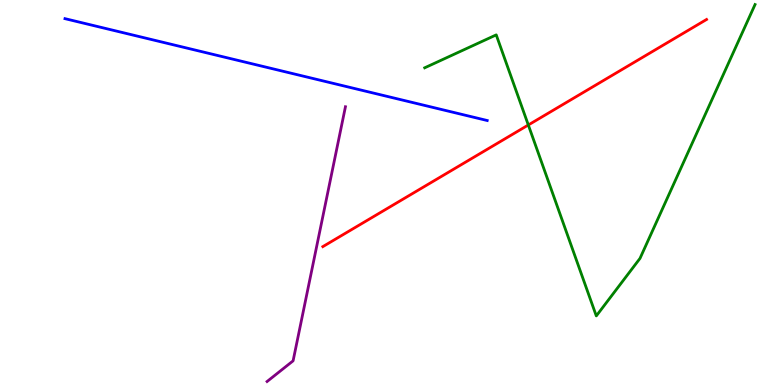[{'lines': ['blue', 'red'], 'intersections': []}, {'lines': ['green', 'red'], 'intersections': [{'x': 6.82, 'y': 6.75}]}, {'lines': ['purple', 'red'], 'intersections': []}, {'lines': ['blue', 'green'], 'intersections': []}, {'lines': ['blue', 'purple'], 'intersections': []}, {'lines': ['green', 'purple'], 'intersections': []}]